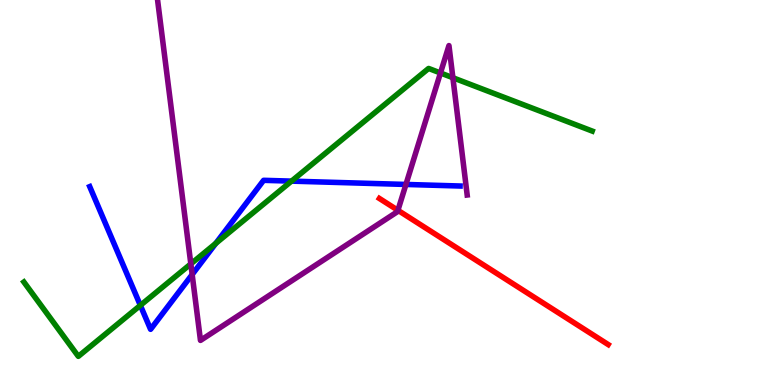[{'lines': ['blue', 'red'], 'intersections': []}, {'lines': ['green', 'red'], 'intersections': []}, {'lines': ['purple', 'red'], 'intersections': [{'x': 5.13, 'y': 4.54}]}, {'lines': ['blue', 'green'], 'intersections': [{'x': 1.81, 'y': 2.07}, {'x': 2.78, 'y': 3.68}, {'x': 3.76, 'y': 5.3}]}, {'lines': ['blue', 'purple'], 'intersections': [{'x': 2.48, 'y': 2.87}, {'x': 5.24, 'y': 5.21}]}, {'lines': ['green', 'purple'], 'intersections': [{'x': 2.46, 'y': 3.15}, {'x': 5.68, 'y': 8.1}, {'x': 5.84, 'y': 7.98}]}]